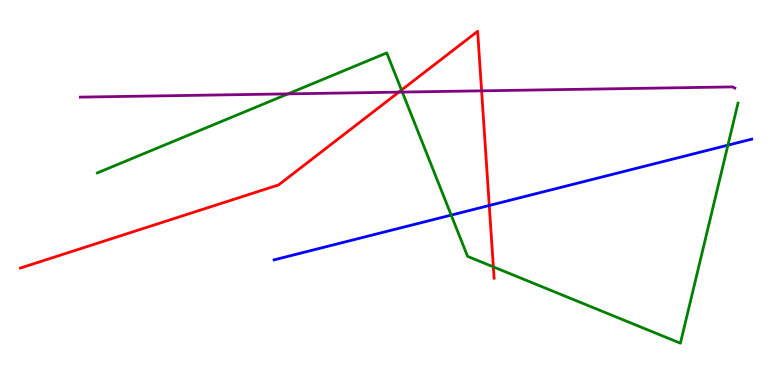[{'lines': ['blue', 'red'], 'intersections': [{'x': 6.31, 'y': 4.66}]}, {'lines': ['green', 'red'], 'intersections': [{'x': 5.18, 'y': 7.66}, {'x': 6.37, 'y': 3.07}]}, {'lines': ['purple', 'red'], 'intersections': [{'x': 5.15, 'y': 7.61}, {'x': 6.21, 'y': 7.64}]}, {'lines': ['blue', 'green'], 'intersections': [{'x': 5.82, 'y': 4.41}, {'x': 9.39, 'y': 6.23}]}, {'lines': ['blue', 'purple'], 'intersections': []}, {'lines': ['green', 'purple'], 'intersections': [{'x': 3.72, 'y': 7.56}, {'x': 5.19, 'y': 7.61}]}]